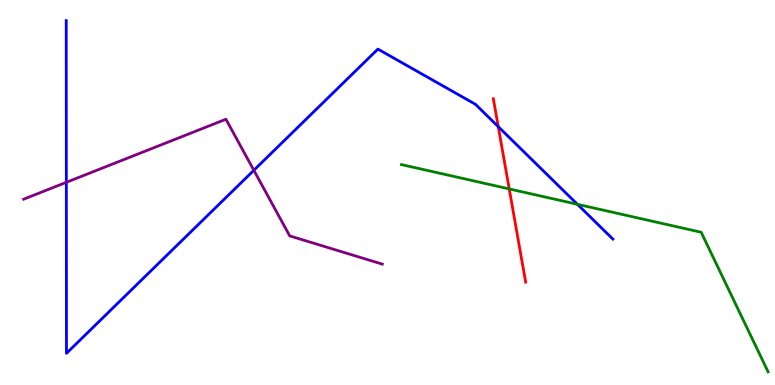[{'lines': ['blue', 'red'], 'intersections': [{'x': 6.43, 'y': 6.71}]}, {'lines': ['green', 'red'], 'intersections': [{'x': 6.57, 'y': 5.09}]}, {'lines': ['purple', 'red'], 'intersections': []}, {'lines': ['blue', 'green'], 'intersections': [{'x': 7.45, 'y': 4.69}]}, {'lines': ['blue', 'purple'], 'intersections': [{'x': 0.856, 'y': 5.26}, {'x': 3.28, 'y': 5.58}]}, {'lines': ['green', 'purple'], 'intersections': []}]